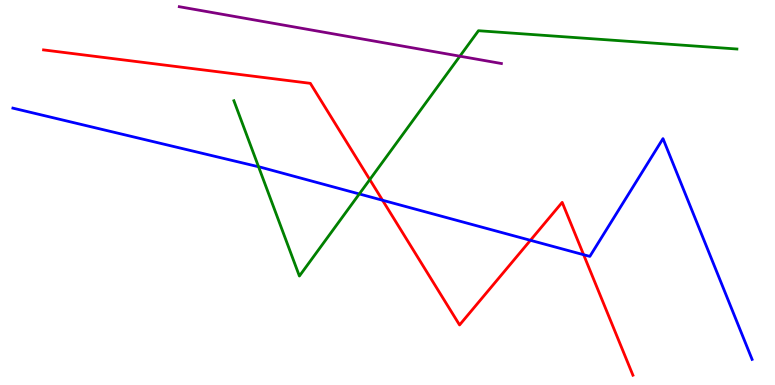[{'lines': ['blue', 'red'], 'intersections': [{'x': 4.94, 'y': 4.8}, {'x': 6.84, 'y': 3.76}, {'x': 7.53, 'y': 3.38}]}, {'lines': ['green', 'red'], 'intersections': [{'x': 4.77, 'y': 5.34}]}, {'lines': ['purple', 'red'], 'intersections': []}, {'lines': ['blue', 'green'], 'intersections': [{'x': 3.34, 'y': 5.67}, {'x': 4.64, 'y': 4.96}]}, {'lines': ['blue', 'purple'], 'intersections': []}, {'lines': ['green', 'purple'], 'intersections': [{'x': 5.93, 'y': 8.54}]}]